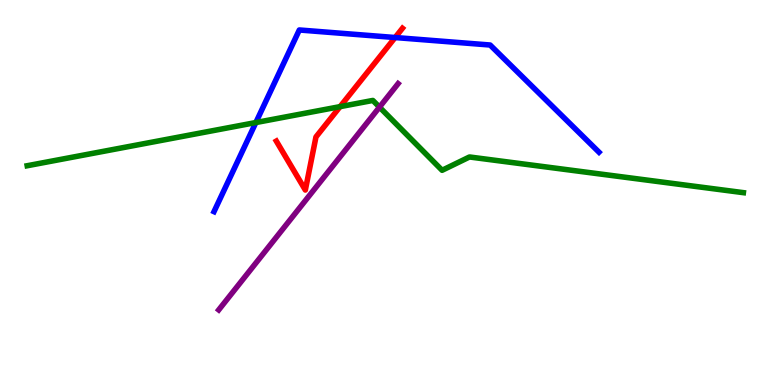[{'lines': ['blue', 'red'], 'intersections': [{'x': 5.1, 'y': 9.03}]}, {'lines': ['green', 'red'], 'intersections': [{'x': 4.39, 'y': 7.23}]}, {'lines': ['purple', 'red'], 'intersections': []}, {'lines': ['blue', 'green'], 'intersections': [{'x': 3.3, 'y': 6.82}]}, {'lines': ['blue', 'purple'], 'intersections': []}, {'lines': ['green', 'purple'], 'intersections': [{'x': 4.9, 'y': 7.22}]}]